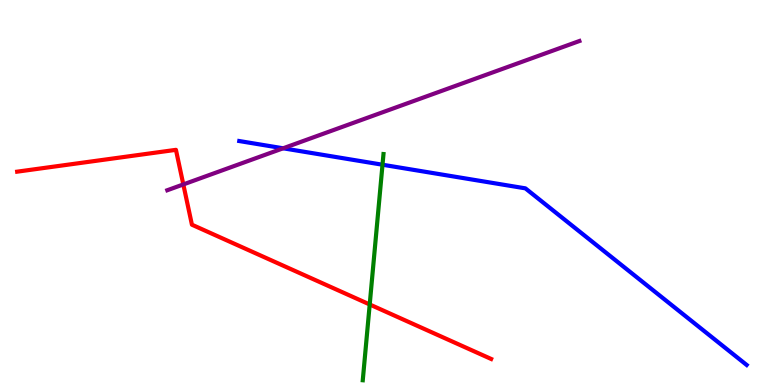[{'lines': ['blue', 'red'], 'intersections': []}, {'lines': ['green', 'red'], 'intersections': [{'x': 4.77, 'y': 2.09}]}, {'lines': ['purple', 'red'], 'intersections': [{'x': 2.37, 'y': 5.21}]}, {'lines': ['blue', 'green'], 'intersections': [{'x': 4.94, 'y': 5.72}]}, {'lines': ['blue', 'purple'], 'intersections': [{'x': 3.65, 'y': 6.15}]}, {'lines': ['green', 'purple'], 'intersections': []}]